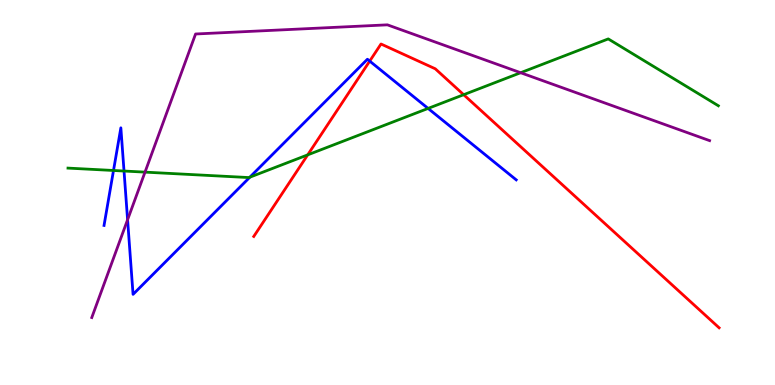[{'lines': ['blue', 'red'], 'intersections': [{'x': 4.77, 'y': 8.41}]}, {'lines': ['green', 'red'], 'intersections': [{'x': 3.97, 'y': 5.98}, {'x': 5.98, 'y': 7.54}]}, {'lines': ['purple', 'red'], 'intersections': []}, {'lines': ['blue', 'green'], 'intersections': [{'x': 1.46, 'y': 5.57}, {'x': 1.6, 'y': 5.56}, {'x': 3.22, 'y': 5.4}, {'x': 5.52, 'y': 7.18}]}, {'lines': ['blue', 'purple'], 'intersections': [{'x': 1.65, 'y': 4.29}]}, {'lines': ['green', 'purple'], 'intersections': [{'x': 1.87, 'y': 5.53}, {'x': 6.72, 'y': 8.11}]}]